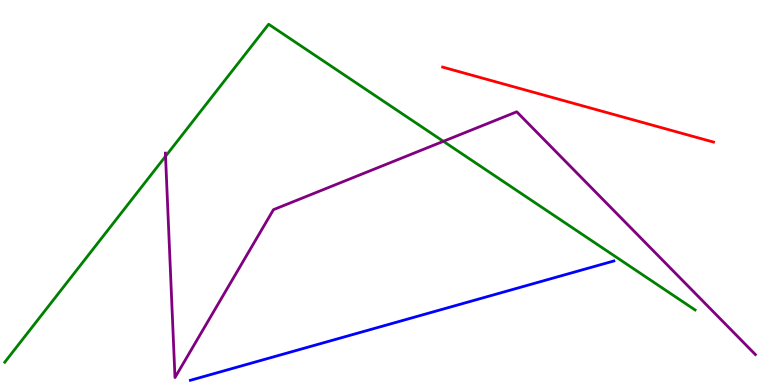[{'lines': ['blue', 'red'], 'intersections': []}, {'lines': ['green', 'red'], 'intersections': []}, {'lines': ['purple', 'red'], 'intersections': []}, {'lines': ['blue', 'green'], 'intersections': []}, {'lines': ['blue', 'purple'], 'intersections': []}, {'lines': ['green', 'purple'], 'intersections': [{'x': 2.14, 'y': 5.94}, {'x': 5.72, 'y': 6.33}]}]